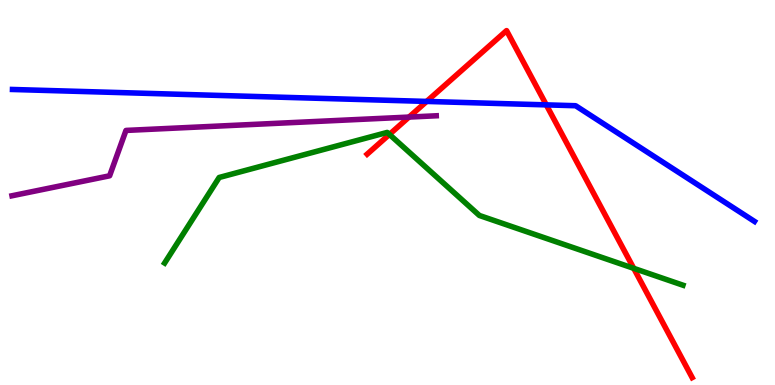[{'lines': ['blue', 'red'], 'intersections': [{'x': 5.51, 'y': 7.37}, {'x': 7.05, 'y': 7.28}]}, {'lines': ['green', 'red'], 'intersections': [{'x': 5.02, 'y': 6.51}, {'x': 8.18, 'y': 3.03}]}, {'lines': ['purple', 'red'], 'intersections': [{'x': 5.28, 'y': 6.96}]}, {'lines': ['blue', 'green'], 'intersections': []}, {'lines': ['blue', 'purple'], 'intersections': []}, {'lines': ['green', 'purple'], 'intersections': []}]